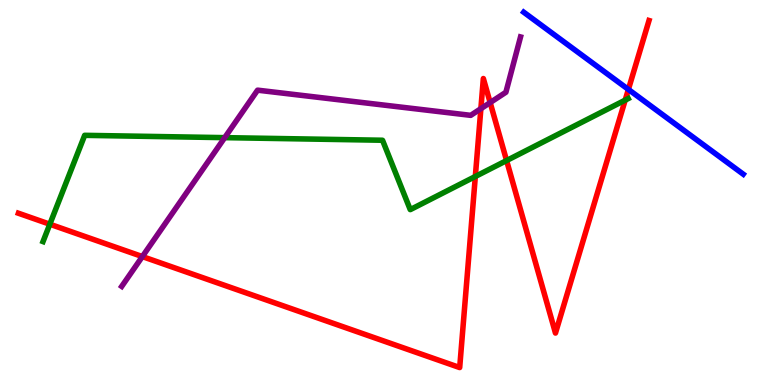[{'lines': ['blue', 'red'], 'intersections': [{'x': 8.11, 'y': 7.68}]}, {'lines': ['green', 'red'], 'intersections': [{'x': 0.643, 'y': 4.18}, {'x': 6.13, 'y': 5.42}, {'x': 6.54, 'y': 5.83}, {'x': 8.07, 'y': 7.4}]}, {'lines': ['purple', 'red'], 'intersections': [{'x': 1.84, 'y': 3.34}, {'x': 6.2, 'y': 7.18}, {'x': 6.32, 'y': 7.34}]}, {'lines': ['blue', 'green'], 'intersections': []}, {'lines': ['blue', 'purple'], 'intersections': []}, {'lines': ['green', 'purple'], 'intersections': [{'x': 2.9, 'y': 6.42}]}]